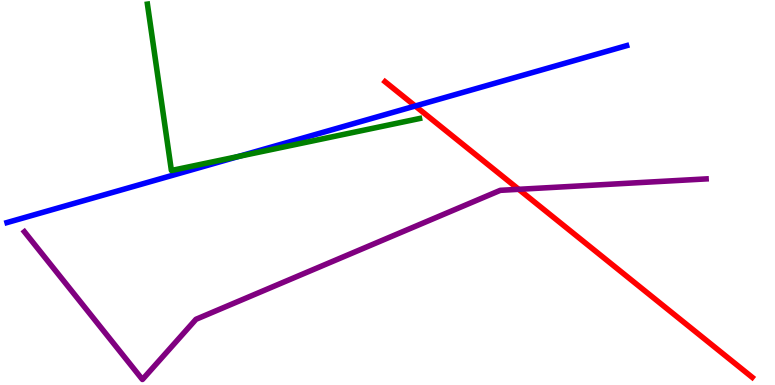[{'lines': ['blue', 'red'], 'intersections': [{'x': 5.36, 'y': 7.25}]}, {'lines': ['green', 'red'], 'intersections': []}, {'lines': ['purple', 'red'], 'intersections': [{'x': 6.69, 'y': 5.08}]}, {'lines': ['blue', 'green'], 'intersections': [{'x': 3.08, 'y': 5.94}]}, {'lines': ['blue', 'purple'], 'intersections': []}, {'lines': ['green', 'purple'], 'intersections': []}]